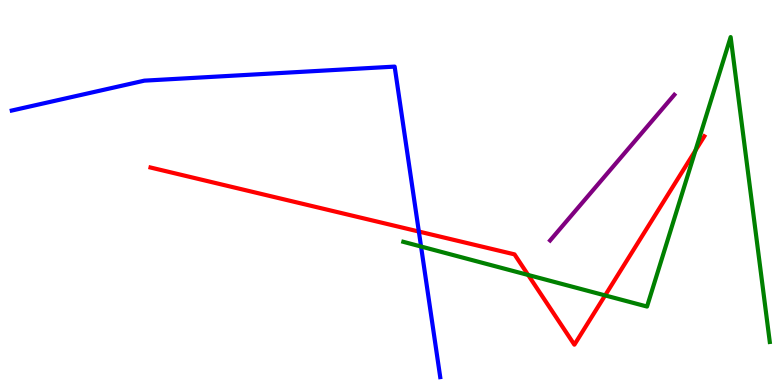[{'lines': ['blue', 'red'], 'intersections': [{'x': 5.4, 'y': 3.99}]}, {'lines': ['green', 'red'], 'intersections': [{'x': 6.82, 'y': 2.86}, {'x': 7.81, 'y': 2.33}, {'x': 8.97, 'y': 6.09}]}, {'lines': ['purple', 'red'], 'intersections': []}, {'lines': ['blue', 'green'], 'intersections': [{'x': 5.43, 'y': 3.6}]}, {'lines': ['blue', 'purple'], 'intersections': []}, {'lines': ['green', 'purple'], 'intersections': []}]